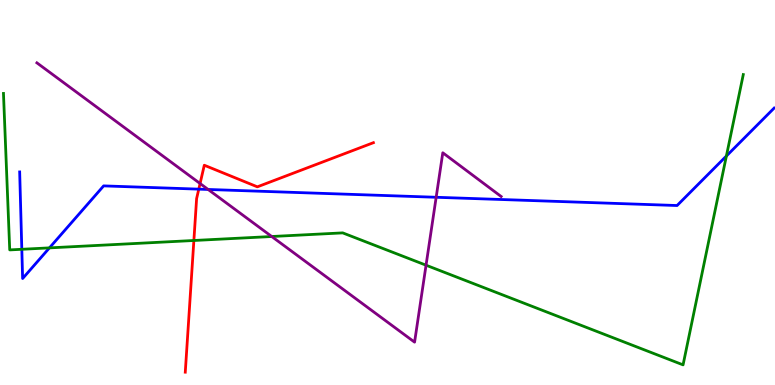[{'lines': ['blue', 'red'], 'intersections': [{'x': 2.56, 'y': 5.09}]}, {'lines': ['green', 'red'], 'intersections': [{'x': 2.5, 'y': 3.75}]}, {'lines': ['purple', 'red'], 'intersections': [{'x': 2.58, 'y': 5.23}]}, {'lines': ['blue', 'green'], 'intersections': [{'x': 0.281, 'y': 3.52}, {'x': 0.638, 'y': 3.56}, {'x': 9.37, 'y': 5.95}]}, {'lines': ['blue', 'purple'], 'intersections': [{'x': 2.69, 'y': 5.08}, {'x': 5.63, 'y': 4.88}]}, {'lines': ['green', 'purple'], 'intersections': [{'x': 3.51, 'y': 3.86}, {'x': 5.5, 'y': 3.11}]}]